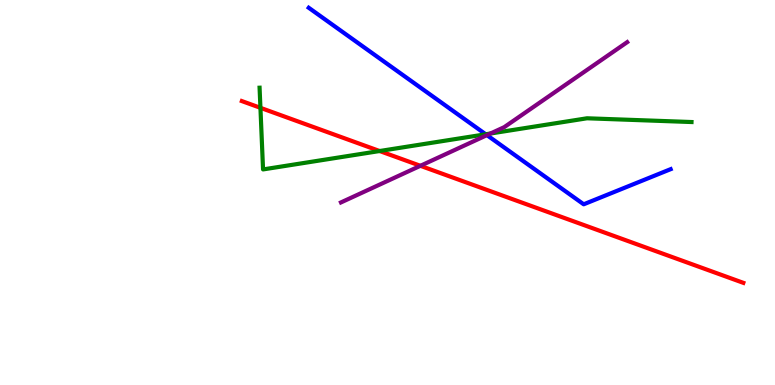[{'lines': ['blue', 'red'], 'intersections': []}, {'lines': ['green', 'red'], 'intersections': [{'x': 3.36, 'y': 7.2}, {'x': 4.9, 'y': 6.08}]}, {'lines': ['purple', 'red'], 'intersections': [{'x': 5.42, 'y': 5.69}]}, {'lines': ['blue', 'green'], 'intersections': [{'x': 6.27, 'y': 6.51}]}, {'lines': ['blue', 'purple'], 'intersections': [{'x': 6.28, 'y': 6.49}]}, {'lines': ['green', 'purple'], 'intersections': [{'x': 6.33, 'y': 6.53}]}]